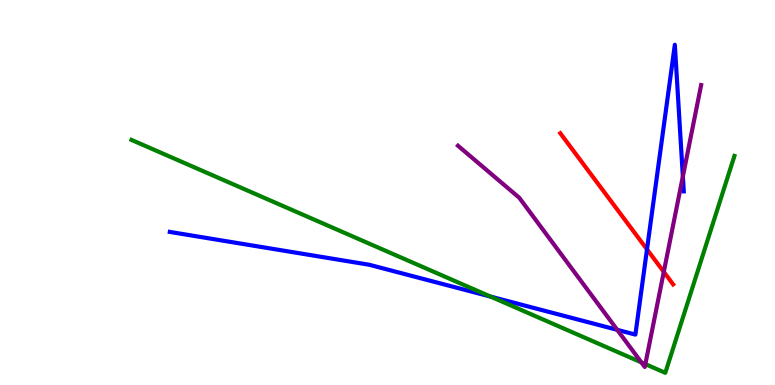[{'lines': ['blue', 'red'], 'intersections': [{'x': 8.35, 'y': 3.52}]}, {'lines': ['green', 'red'], 'intersections': []}, {'lines': ['purple', 'red'], 'intersections': [{'x': 8.57, 'y': 2.94}]}, {'lines': ['blue', 'green'], 'intersections': [{'x': 6.33, 'y': 2.3}]}, {'lines': ['blue', 'purple'], 'intersections': [{'x': 7.96, 'y': 1.43}, {'x': 8.81, 'y': 5.42}]}, {'lines': ['green', 'purple'], 'intersections': [{'x': 8.28, 'y': 0.587}, {'x': 8.33, 'y': 0.542}]}]